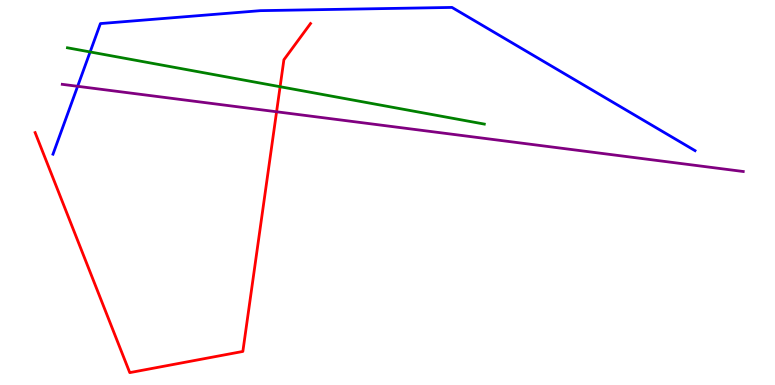[{'lines': ['blue', 'red'], 'intersections': []}, {'lines': ['green', 'red'], 'intersections': [{'x': 3.61, 'y': 7.75}]}, {'lines': ['purple', 'red'], 'intersections': [{'x': 3.57, 'y': 7.1}]}, {'lines': ['blue', 'green'], 'intersections': [{'x': 1.16, 'y': 8.65}]}, {'lines': ['blue', 'purple'], 'intersections': [{'x': 1.0, 'y': 7.76}]}, {'lines': ['green', 'purple'], 'intersections': []}]